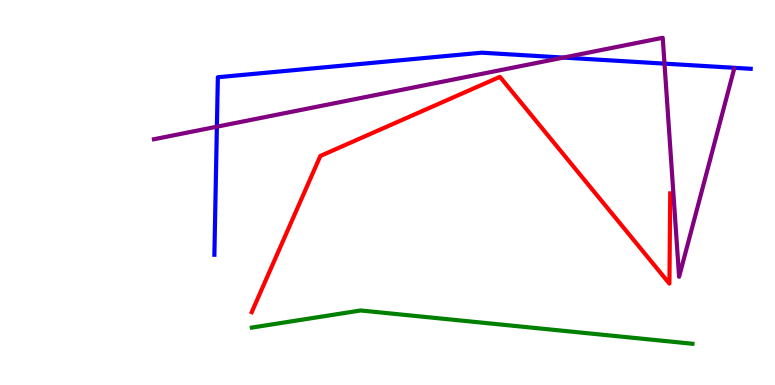[{'lines': ['blue', 'red'], 'intersections': []}, {'lines': ['green', 'red'], 'intersections': []}, {'lines': ['purple', 'red'], 'intersections': []}, {'lines': ['blue', 'green'], 'intersections': []}, {'lines': ['blue', 'purple'], 'intersections': [{'x': 2.8, 'y': 6.71}, {'x': 7.27, 'y': 8.5}, {'x': 8.57, 'y': 8.35}]}, {'lines': ['green', 'purple'], 'intersections': []}]